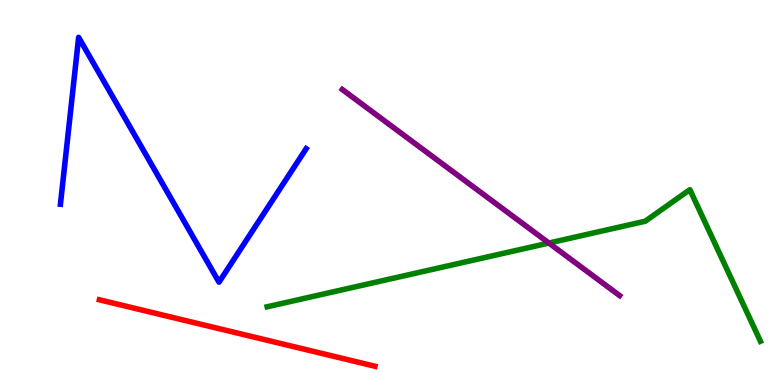[{'lines': ['blue', 'red'], 'intersections': []}, {'lines': ['green', 'red'], 'intersections': []}, {'lines': ['purple', 'red'], 'intersections': []}, {'lines': ['blue', 'green'], 'intersections': []}, {'lines': ['blue', 'purple'], 'intersections': []}, {'lines': ['green', 'purple'], 'intersections': [{'x': 7.08, 'y': 3.69}]}]